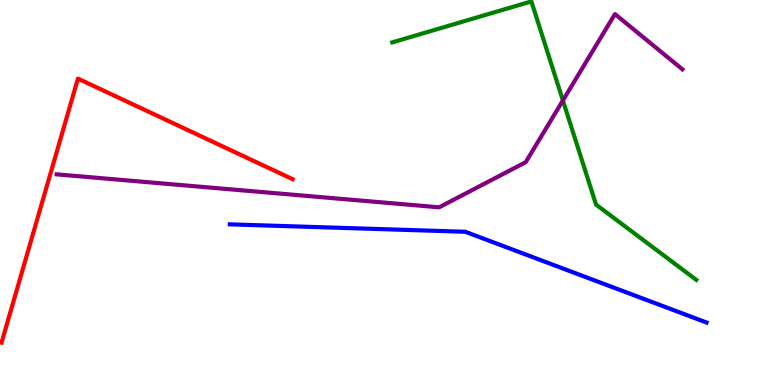[{'lines': ['blue', 'red'], 'intersections': []}, {'lines': ['green', 'red'], 'intersections': []}, {'lines': ['purple', 'red'], 'intersections': []}, {'lines': ['blue', 'green'], 'intersections': []}, {'lines': ['blue', 'purple'], 'intersections': []}, {'lines': ['green', 'purple'], 'intersections': [{'x': 7.26, 'y': 7.39}]}]